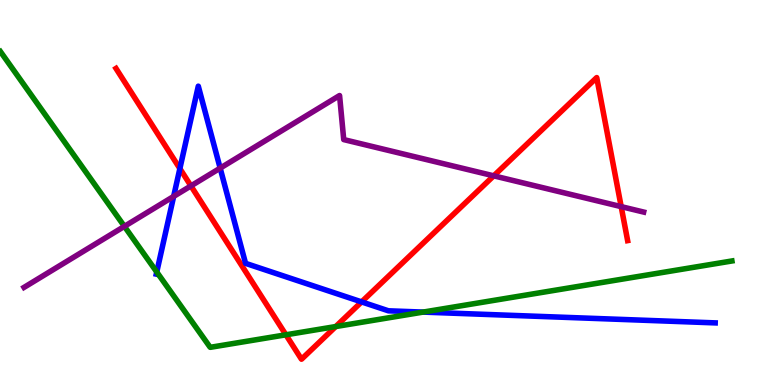[{'lines': ['blue', 'red'], 'intersections': [{'x': 2.32, 'y': 5.62}, {'x': 4.67, 'y': 2.16}]}, {'lines': ['green', 'red'], 'intersections': [{'x': 3.69, 'y': 1.3}, {'x': 4.33, 'y': 1.52}]}, {'lines': ['purple', 'red'], 'intersections': [{'x': 2.46, 'y': 5.17}, {'x': 6.37, 'y': 5.43}, {'x': 8.02, 'y': 4.63}]}, {'lines': ['blue', 'green'], 'intersections': [{'x': 2.02, 'y': 2.94}, {'x': 5.46, 'y': 1.89}]}, {'lines': ['blue', 'purple'], 'intersections': [{'x': 2.24, 'y': 4.9}, {'x': 2.84, 'y': 5.63}]}, {'lines': ['green', 'purple'], 'intersections': [{'x': 1.61, 'y': 4.12}]}]